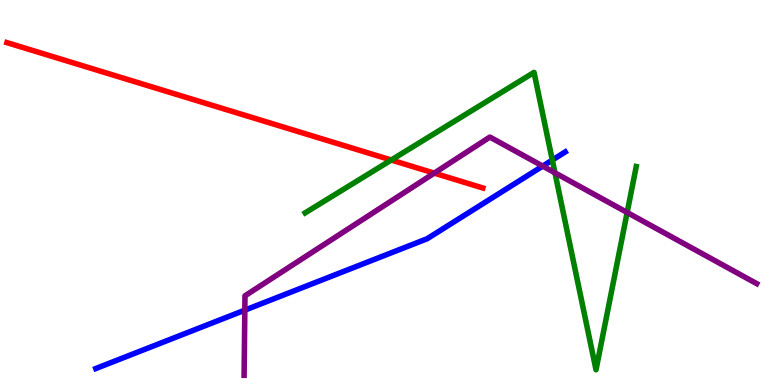[{'lines': ['blue', 'red'], 'intersections': []}, {'lines': ['green', 'red'], 'intersections': [{'x': 5.05, 'y': 5.84}]}, {'lines': ['purple', 'red'], 'intersections': [{'x': 5.6, 'y': 5.5}]}, {'lines': ['blue', 'green'], 'intersections': [{'x': 7.13, 'y': 5.84}]}, {'lines': ['blue', 'purple'], 'intersections': [{'x': 3.16, 'y': 1.94}, {'x': 7.0, 'y': 5.69}]}, {'lines': ['green', 'purple'], 'intersections': [{'x': 7.16, 'y': 5.51}, {'x': 8.09, 'y': 4.48}]}]